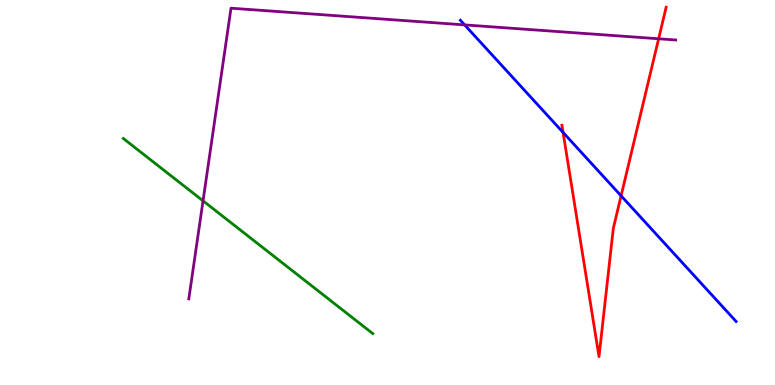[{'lines': ['blue', 'red'], 'intersections': [{'x': 7.27, 'y': 6.56}, {'x': 8.01, 'y': 4.91}]}, {'lines': ['green', 'red'], 'intersections': []}, {'lines': ['purple', 'red'], 'intersections': [{'x': 8.5, 'y': 8.99}]}, {'lines': ['blue', 'green'], 'intersections': []}, {'lines': ['blue', 'purple'], 'intersections': [{'x': 6.0, 'y': 9.35}]}, {'lines': ['green', 'purple'], 'intersections': [{'x': 2.62, 'y': 4.78}]}]